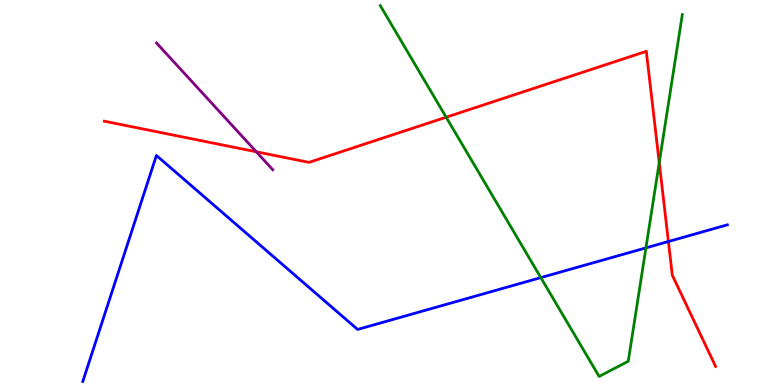[{'lines': ['blue', 'red'], 'intersections': [{'x': 8.62, 'y': 3.73}]}, {'lines': ['green', 'red'], 'intersections': [{'x': 5.76, 'y': 6.96}, {'x': 8.51, 'y': 5.78}]}, {'lines': ['purple', 'red'], 'intersections': [{'x': 3.31, 'y': 6.06}]}, {'lines': ['blue', 'green'], 'intersections': [{'x': 6.98, 'y': 2.79}, {'x': 8.33, 'y': 3.56}]}, {'lines': ['blue', 'purple'], 'intersections': []}, {'lines': ['green', 'purple'], 'intersections': []}]